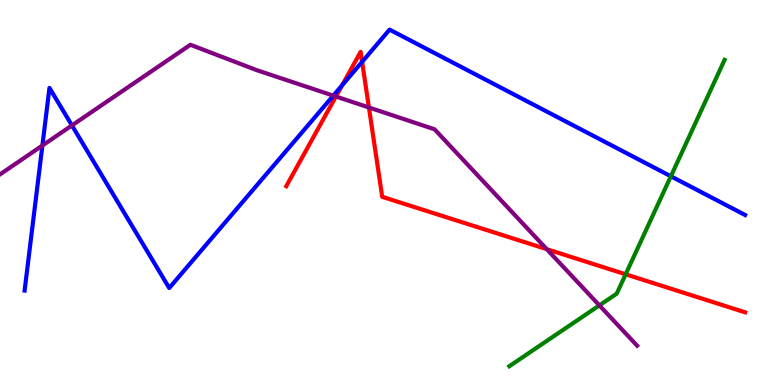[{'lines': ['blue', 'red'], 'intersections': [{'x': 4.41, 'y': 7.78}, {'x': 4.67, 'y': 8.39}]}, {'lines': ['green', 'red'], 'intersections': [{'x': 8.07, 'y': 2.88}]}, {'lines': ['purple', 'red'], 'intersections': [{'x': 4.33, 'y': 7.49}, {'x': 4.76, 'y': 7.21}, {'x': 7.06, 'y': 3.53}]}, {'lines': ['blue', 'green'], 'intersections': [{'x': 8.66, 'y': 5.42}]}, {'lines': ['blue', 'purple'], 'intersections': [{'x': 0.547, 'y': 6.22}, {'x': 0.928, 'y': 6.74}, {'x': 4.3, 'y': 7.52}]}, {'lines': ['green', 'purple'], 'intersections': [{'x': 7.73, 'y': 2.07}]}]